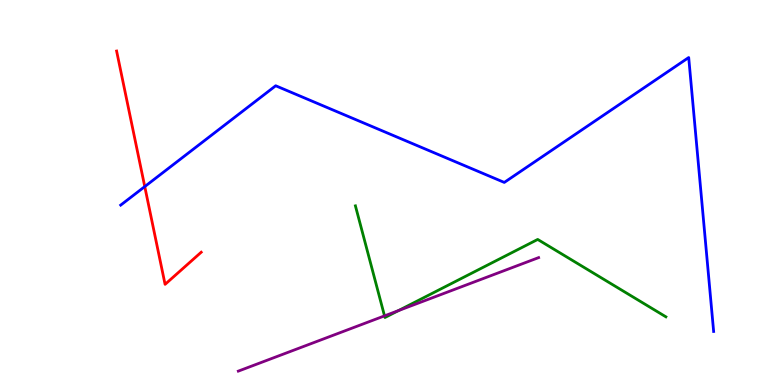[{'lines': ['blue', 'red'], 'intersections': [{'x': 1.87, 'y': 5.15}]}, {'lines': ['green', 'red'], 'intersections': []}, {'lines': ['purple', 'red'], 'intersections': []}, {'lines': ['blue', 'green'], 'intersections': []}, {'lines': ['blue', 'purple'], 'intersections': []}, {'lines': ['green', 'purple'], 'intersections': [{'x': 4.96, 'y': 1.8}, {'x': 5.14, 'y': 1.93}]}]